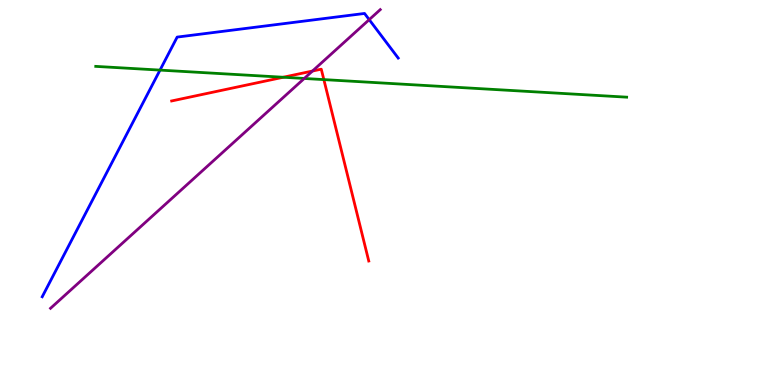[{'lines': ['blue', 'red'], 'intersections': []}, {'lines': ['green', 'red'], 'intersections': [{'x': 3.65, 'y': 7.99}, {'x': 4.18, 'y': 7.93}]}, {'lines': ['purple', 'red'], 'intersections': [{'x': 4.03, 'y': 8.15}]}, {'lines': ['blue', 'green'], 'intersections': [{'x': 2.06, 'y': 8.18}]}, {'lines': ['blue', 'purple'], 'intersections': [{'x': 4.76, 'y': 9.49}]}, {'lines': ['green', 'purple'], 'intersections': [{'x': 3.93, 'y': 7.96}]}]